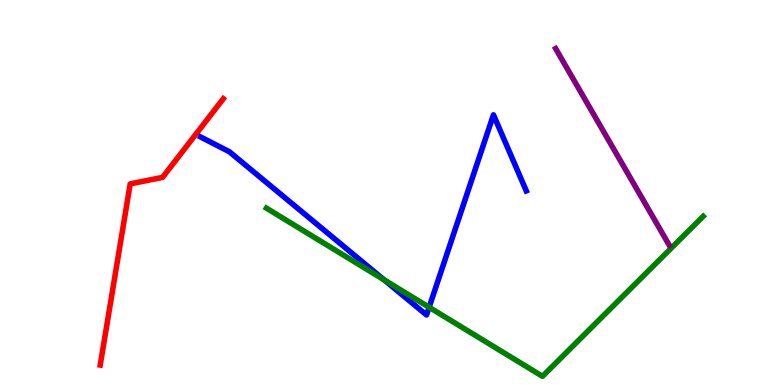[{'lines': ['blue', 'red'], 'intersections': []}, {'lines': ['green', 'red'], 'intersections': []}, {'lines': ['purple', 'red'], 'intersections': []}, {'lines': ['blue', 'green'], 'intersections': [{'x': 4.96, 'y': 2.73}, {'x': 5.54, 'y': 2.02}]}, {'lines': ['blue', 'purple'], 'intersections': []}, {'lines': ['green', 'purple'], 'intersections': []}]